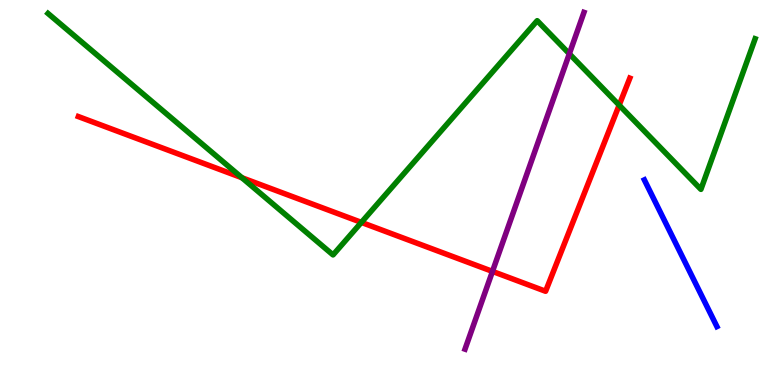[{'lines': ['blue', 'red'], 'intersections': []}, {'lines': ['green', 'red'], 'intersections': [{'x': 3.12, 'y': 5.38}, {'x': 4.66, 'y': 4.22}, {'x': 7.99, 'y': 7.27}]}, {'lines': ['purple', 'red'], 'intersections': [{'x': 6.35, 'y': 2.95}]}, {'lines': ['blue', 'green'], 'intersections': []}, {'lines': ['blue', 'purple'], 'intersections': []}, {'lines': ['green', 'purple'], 'intersections': [{'x': 7.35, 'y': 8.6}]}]